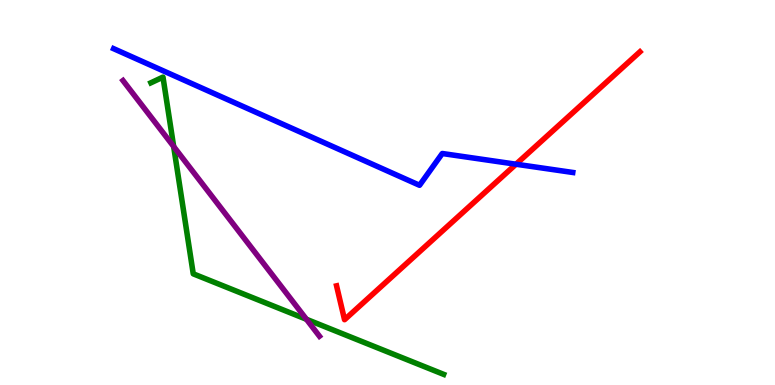[{'lines': ['blue', 'red'], 'intersections': [{'x': 6.66, 'y': 5.73}]}, {'lines': ['green', 'red'], 'intersections': []}, {'lines': ['purple', 'red'], 'intersections': []}, {'lines': ['blue', 'green'], 'intersections': []}, {'lines': ['blue', 'purple'], 'intersections': []}, {'lines': ['green', 'purple'], 'intersections': [{'x': 2.24, 'y': 6.19}, {'x': 3.95, 'y': 1.71}]}]